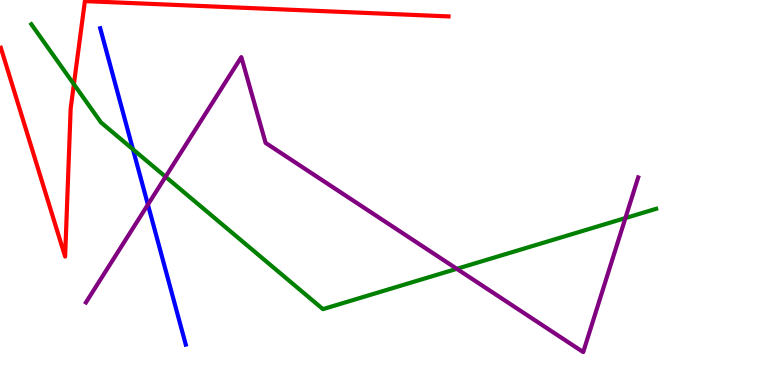[{'lines': ['blue', 'red'], 'intersections': []}, {'lines': ['green', 'red'], 'intersections': [{'x': 0.953, 'y': 7.81}]}, {'lines': ['purple', 'red'], 'intersections': []}, {'lines': ['blue', 'green'], 'intersections': [{'x': 1.72, 'y': 6.12}]}, {'lines': ['blue', 'purple'], 'intersections': [{'x': 1.91, 'y': 4.69}]}, {'lines': ['green', 'purple'], 'intersections': [{'x': 2.14, 'y': 5.41}, {'x': 5.89, 'y': 3.02}, {'x': 8.07, 'y': 4.34}]}]